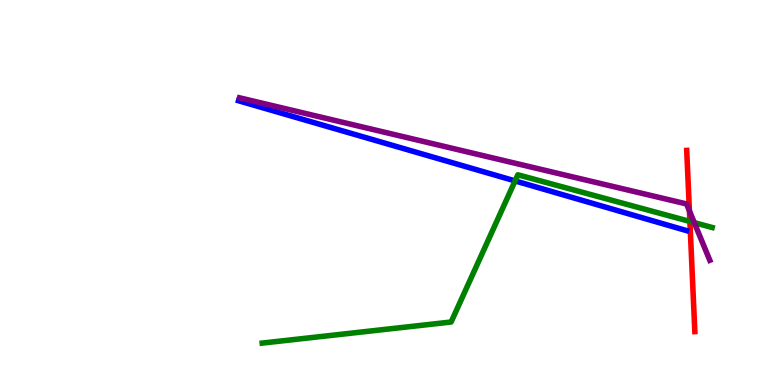[{'lines': ['blue', 'red'], 'intersections': []}, {'lines': ['green', 'red'], 'intersections': [{'x': 8.9, 'y': 4.25}]}, {'lines': ['purple', 'red'], 'intersections': [{'x': 8.9, 'y': 4.52}]}, {'lines': ['blue', 'green'], 'intersections': [{'x': 6.65, 'y': 5.3}]}, {'lines': ['blue', 'purple'], 'intersections': []}, {'lines': ['green', 'purple'], 'intersections': [{'x': 8.96, 'y': 4.22}]}]